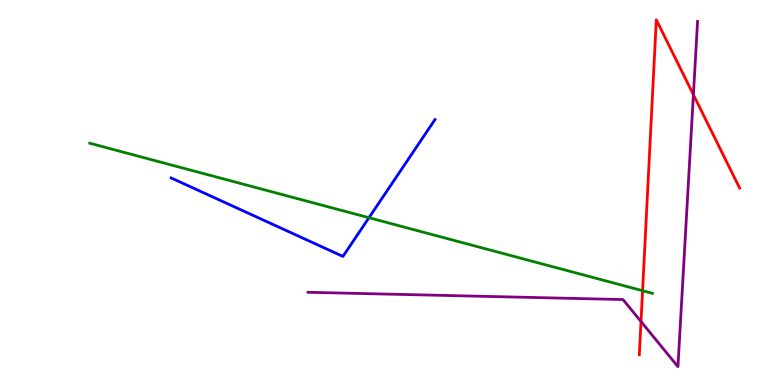[{'lines': ['blue', 'red'], 'intersections': []}, {'lines': ['green', 'red'], 'intersections': [{'x': 8.29, 'y': 2.45}]}, {'lines': ['purple', 'red'], 'intersections': [{'x': 8.27, 'y': 1.65}, {'x': 8.95, 'y': 7.54}]}, {'lines': ['blue', 'green'], 'intersections': [{'x': 4.76, 'y': 4.35}]}, {'lines': ['blue', 'purple'], 'intersections': []}, {'lines': ['green', 'purple'], 'intersections': []}]